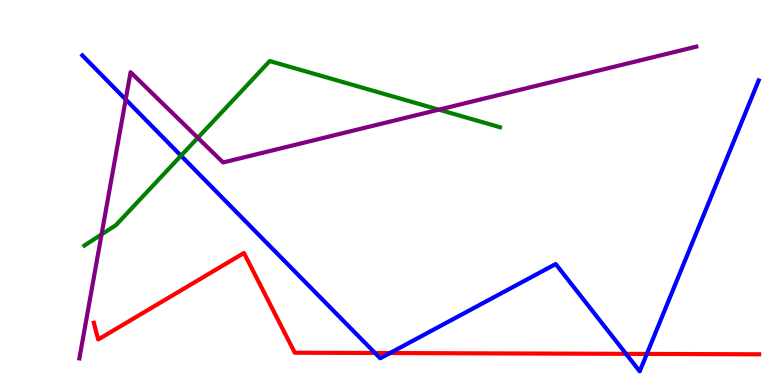[{'lines': ['blue', 'red'], 'intersections': [{'x': 4.84, 'y': 0.831}, {'x': 5.03, 'y': 0.83}, {'x': 8.08, 'y': 0.809}, {'x': 8.35, 'y': 0.807}]}, {'lines': ['green', 'red'], 'intersections': []}, {'lines': ['purple', 'red'], 'intersections': []}, {'lines': ['blue', 'green'], 'intersections': [{'x': 2.34, 'y': 5.96}]}, {'lines': ['blue', 'purple'], 'intersections': [{'x': 1.62, 'y': 7.42}]}, {'lines': ['green', 'purple'], 'intersections': [{'x': 1.31, 'y': 3.91}, {'x': 2.55, 'y': 6.42}, {'x': 5.66, 'y': 7.15}]}]